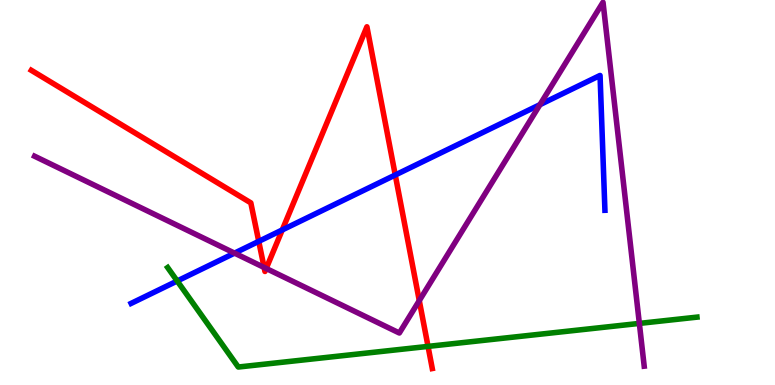[{'lines': ['blue', 'red'], 'intersections': [{'x': 3.34, 'y': 3.73}, {'x': 3.64, 'y': 4.03}, {'x': 5.1, 'y': 5.45}]}, {'lines': ['green', 'red'], 'intersections': [{'x': 5.52, 'y': 1.0}]}, {'lines': ['purple', 'red'], 'intersections': [{'x': 3.41, 'y': 3.05}, {'x': 3.43, 'y': 3.03}, {'x': 5.41, 'y': 2.19}]}, {'lines': ['blue', 'green'], 'intersections': [{'x': 2.29, 'y': 2.7}]}, {'lines': ['blue', 'purple'], 'intersections': [{'x': 3.03, 'y': 3.43}, {'x': 6.97, 'y': 7.28}]}, {'lines': ['green', 'purple'], 'intersections': [{'x': 8.25, 'y': 1.6}]}]